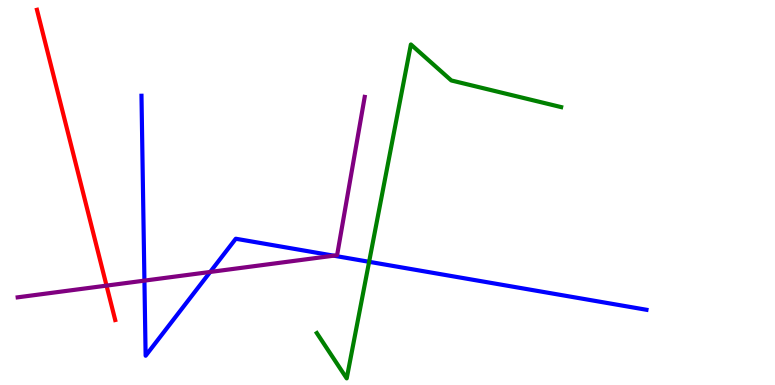[{'lines': ['blue', 'red'], 'intersections': []}, {'lines': ['green', 'red'], 'intersections': []}, {'lines': ['purple', 'red'], 'intersections': [{'x': 1.37, 'y': 2.58}]}, {'lines': ['blue', 'green'], 'intersections': [{'x': 4.76, 'y': 3.2}]}, {'lines': ['blue', 'purple'], 'intersections': [{'x': 1.86, 'y': 2.71}, {'x': 2.71, 'y': 2.94}, {'x': 4.31, 'y': 3.36}]}, {'lines': ['green', 'purple'], 'intersections': []}]